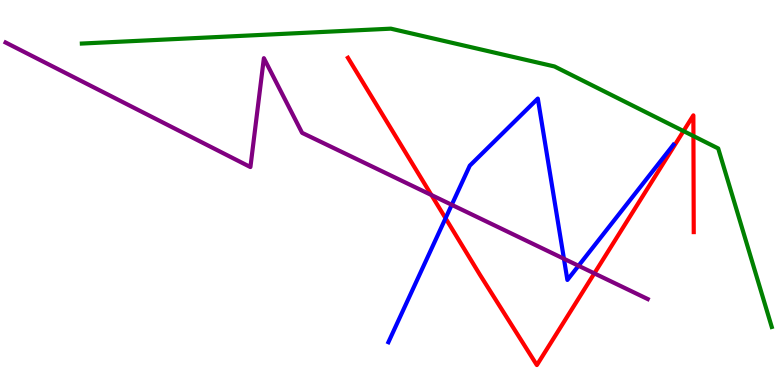[{'lines': ['blue', 'red'], 'intersections': [{'x': 5.75, 'y': 4.33}]}, {'lines': ['green', 'red'], 'intersections': [{'x': 8.82, 'y': 6.6}, {'x': 8.95, 'y': 6.47}]}, {'lines': ['purple', 'red'], 'intersections': [{'x': 5.57, 'y': 4.93}, {'x': 7.67, 'y': 2.9}]}, {'lines': ['blue', 'green'], 'intersections': []}, {'lines': ['blue', 'purple'], 'intersections': [{'x': 5.83, 'y': 4.68}, {'x': 7.28, 'y': 3.28}, {'x': 7.46, 'y': 3.1}]}, {'lines': ['green', 'purple'], 'intersections': []}]